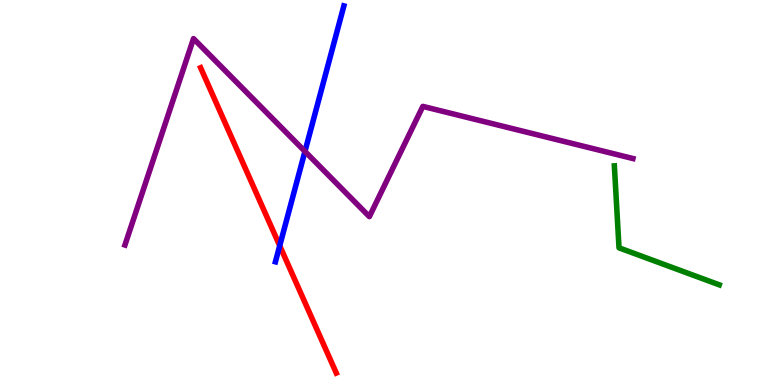[{'lines': ['blue', 'red'], 'intersections': [{'x': 3.61, 'y': 3.62}]}, {'lines': ['green', 'red'], 'intersections': []}, {'lines': ['purple', 'red'], 'intersections': []}, {'lines': ['blue', 'green'], 'intersections': []}, {'lines': ['blue', 'purple'], 'intersections': [{'x': 3.93, 'y': 6.07}]}, {'lines': ['green', 'purple'], 'intersections': []}]